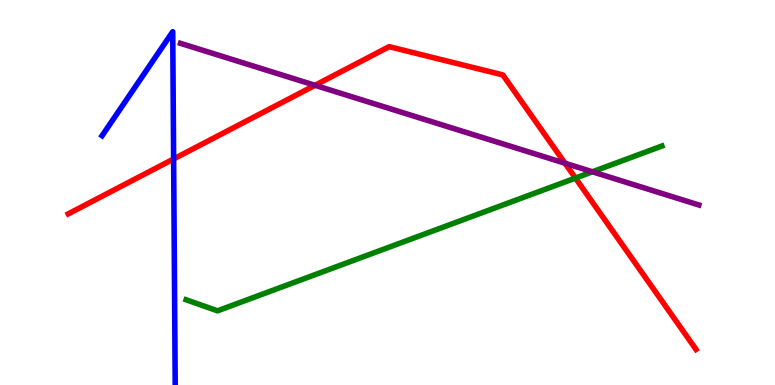[{'lines': ['blue', 'red'], 'intersections': [{'x': 2.24, 'y': 5.87}]}, {'lines': ['green', 'red'], 'intersections': [{'x': 7.43, 'y': 5.37}]}, {'lines': ['purple', 'red'], 'intersections': [{'x': 4.06, 'y': 7.78}, {'x': 7.29, 'y': 5.76}]}, {'lines': ['blue', 'green'], 'intersections': []}, {'lines': ['blue', 'purple'], 'intersections': []}, {'lines': ['green', 'purple'], 'intersections': [{'x': 7.64, 'y': 5.54}]}]